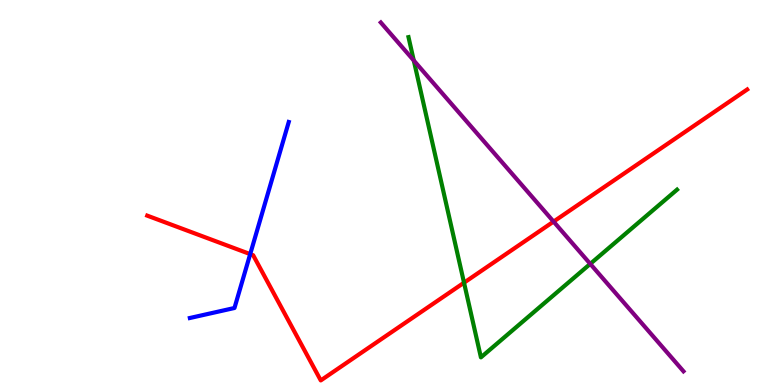[{'lines': ['blue', 'red'], 'intersections': [{'x': 3.23, 'y': 3.4}]}, {'lines': ['green', 'red'], 'intersections': [{'x': 5.99, 'y': 2.66}]}, {'lines': ['purple', 'red'], 'intersections': [{'x': 7.14, 'y': 4.24}]}, {'lines': ['blue', 'green'], 'intersections': []}, {'lines': ['blue', 'purple'], 'intersections': []}, {'lines': ['green', 'purple'], 'intersections': [{'x': 5.34, 'y': 8.43}, {'x': 7.62, 'y': 3.15}]}]